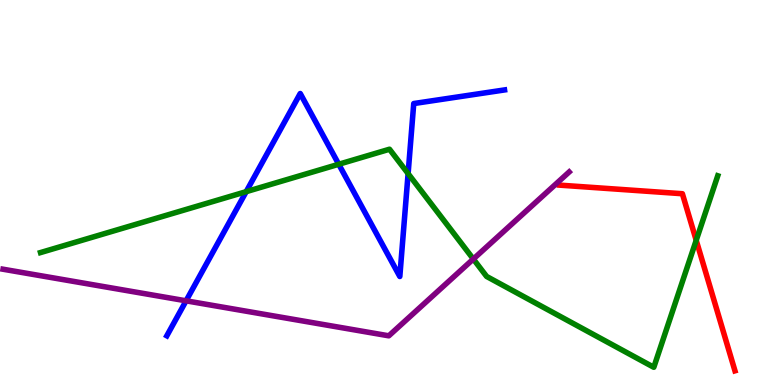[{'lines': ['blue', 'red'], 'intersections': []}, {'lines': ['green', 'red'], 'intersections': [{'x': 8.98, 'y': 3.76}]}, {'lines': ['purple', 'red'], 'intersections': []}, {'lines': ['blue', 'green'], 'intersections': [{'x': 3.18, 'y': 5.02}, {'x': 4.37, 'y': 5.73}, {'x': 5.27, 'y': 5.49}]}, {'lines': ['blue', 'purple'], 'intersections': [{'x': 2.4, 'y': 2.19}]}, {'lines': ['green', 'purple'], 'intersections': [{'x': 6.11, 'y': 3.27}]}]